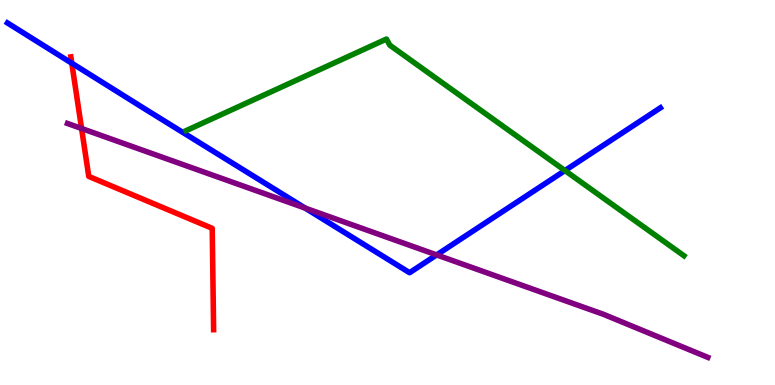[{'lines': ['blue', 'red'], 'intersections': [{'x': 0.926, 'y': 8.36}]}, {'lines': ['green', 'red'], 'intersections': []}, {'lines': ['purple', 'red'], 'intersections': [{'x': 1.05, 'y': 6.66}]}, {'lines': ['blue', 'green'], 'intersections': [{'x': 7.29, 'y': 5.57}]}, {'lines': ['blue', 'purple'], 'intersections': [{'x': 3.94, 'y': 4.6}, {'x': 5.63, 'y': 3.38}]}, {'lines': ['green', 'purple'], 'intersections': []}]